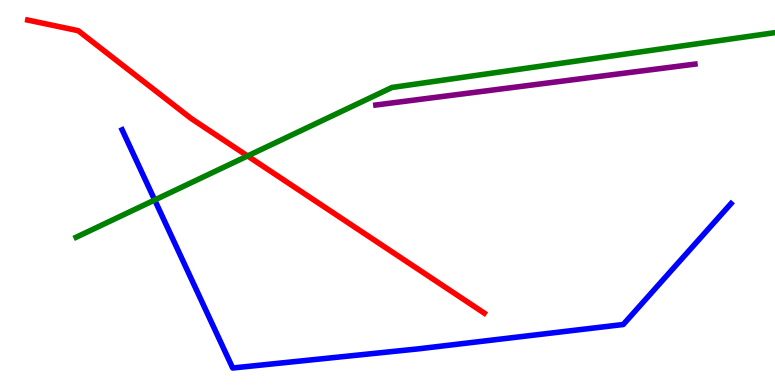[{'lines': ['blue', 'red'], 'intersections': []}, {'lines': ['green', 'red'], 'intersections': [{'x': 3.19, 'y': 5.95}]}, {'lines': ['purple', 'red'], 'intersections': []}, {'lines': ['blue', 'green'], 'intersections': [{'x': 2.0, 'y': 4.81}]}, {'lines': ['blue', 'purple'], 'intersections': []}, {'lines': ['green', 'purple'], 'intersections': []}]